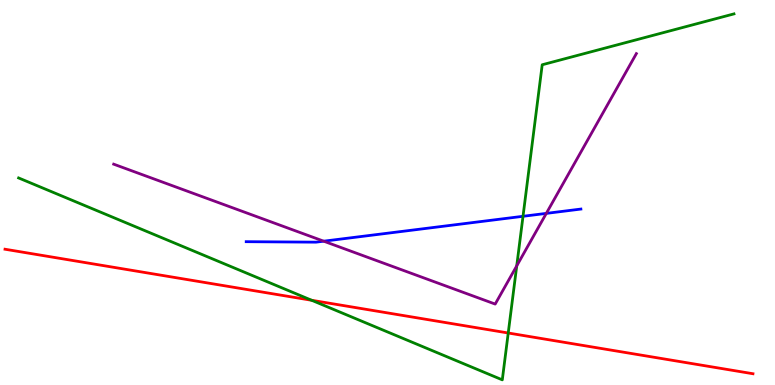[{'lines': ['blue', 'red'], 'intersections': []}, {'lines': ['green', 'red'], 'intersections': [{'x': 4.02, 'y': 2.2}, {'x': 6.56, 'y': 1.35}]}, {'lines': ['purple', 'red'], 'intersections': []}, {'lines': ['blue', 'green'], 'intersections': [{'x': 6.75, 'y': 4.38}]}, {'lines': ['blue', 'purple'], 'intersections': [{'x': 4.18, 'y': 3.74}, {'x': 7.05, 'y': 4.46}]}, {'lines': ['green', 'purple'], 'intersections': [{'x': 6.67, 'y': 3.09}]}]